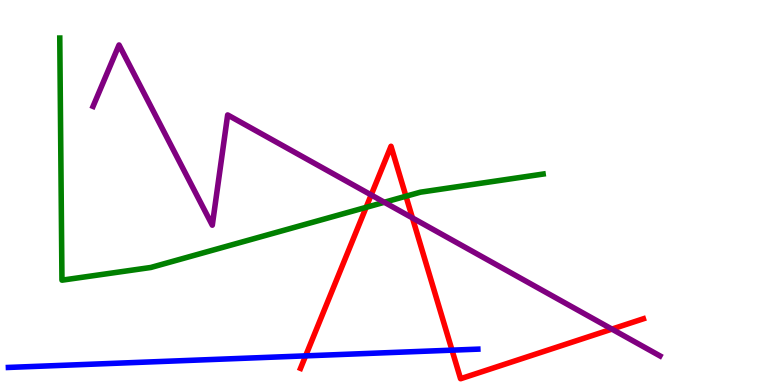[{'lines': ['blue', 'red'], 'intersections': [{'x': 3.94, 'y': 0.757}, {'x': 5.83, 'y': 0.905}]}, {'lines': ['green', 'red'], 'intersections': [{'x': 4.72, 'y': 4.61}, {'x': 5.24, 'y': 4.9}]}, {'lines': ['purple', 'red'], 'intersections': [{'x': 4.79, 'y': 4.94}, {'x': 5.32, 'y': 4.34}, {'x': 7.9, 'y': 1.45}]}, {'lines': ['blue', 'green'], 'intersections': []}, {'lines': ['blue', 'purple'], 'intersections': []}, {'lines': ['green', 'purple'], 'intersections': [{'x': 4.96, 'y': 4.75}]}]